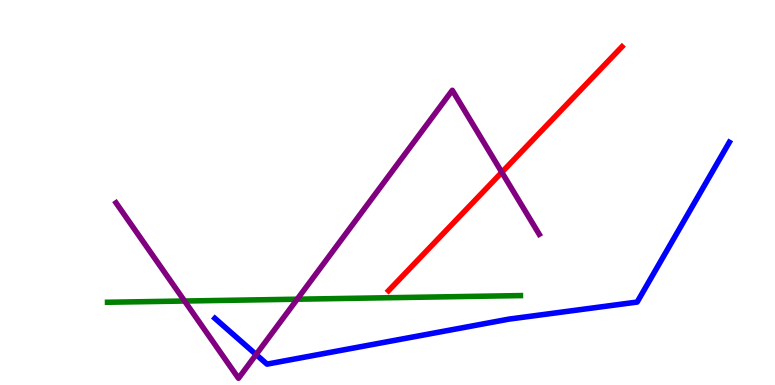[{'lines': ['blue', 'red'], 'intersections': []}, {'lines': ['green', 'red'], 'intersections': []}, {'lines': ['purple', 'red'], 'intersections': [{'x': 6.48, 'y': 5.52}]}, {'lines': ['blue', 'green'], 'intersections': []}, {'lines': ['blue', 'purple'], 'intersections': [{'x': 3.3, 'y': 0.791}]}, {'lines': ['green', 'purple'], 'intersections': [{'x': 2.38, 'y': 2.18}, {'x': 3.83, 'y': 2.23}]}]